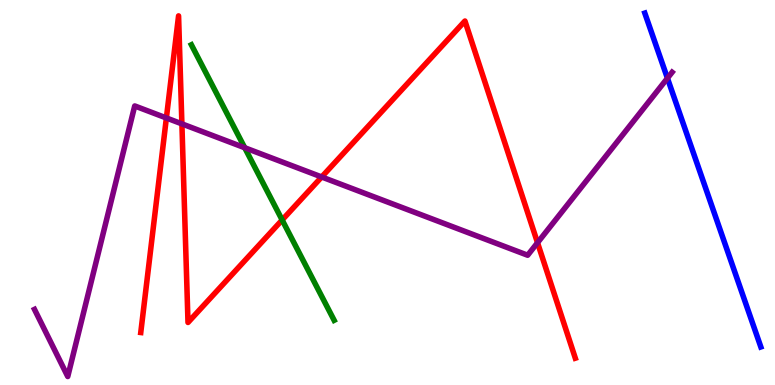[{'lines': ['blue', 'red'], 'intersections': []}, {'lines': ['green', 'red'], 'intersections': [{'x': 3.64, 'y': 4.29}]}, {'lines': ['purple', 'red'], 'intersections': [{'x': 2.15, 'y': 6.94}, {'x': 2.35, 'y': 6.78}, {'x': 4.15, 'y': 5.4}, {'x': 6.94, 'y': 3.7}]}, {'lines': ['blue', 'green'], 'intersections': []}, {'lines': ['blue', 'purple'], 'intersections': [{'x': 8.61, 'y': 7.97}]}, {'lines': ['green', 'purple'], 'intersections': [{'x': 3.16, 'y': 6.16}]}]